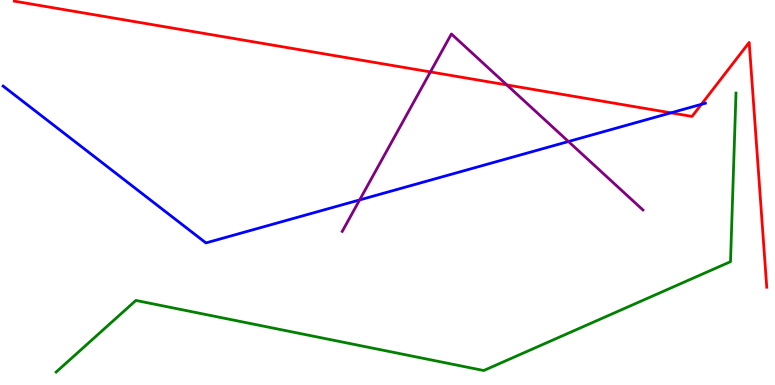[{'lines': ['blue', 'red'], 'intersections': [{'x': 8.66, 'y': 7.07}, {'x': 9.05, 'y': 7.29}]}, {'lines': ['green', 'red'], 'intersections': []}, {'lines': ['purple', 'red'], 'intersections': [{'x': 5.55, 'y': 8.13}, {'x': 6.54, 'y': 7.79}]}, {'lines': ['blue', 'green'], 'intersections': []}, {'lines': ['blue', 'purple'], 'intersections': [{'x': 4.64, 'y': 4.81}, {'x': 7.33, 'y': 6.32}]}, {'lines': ['green', 'purple'], 'intersections': []}]